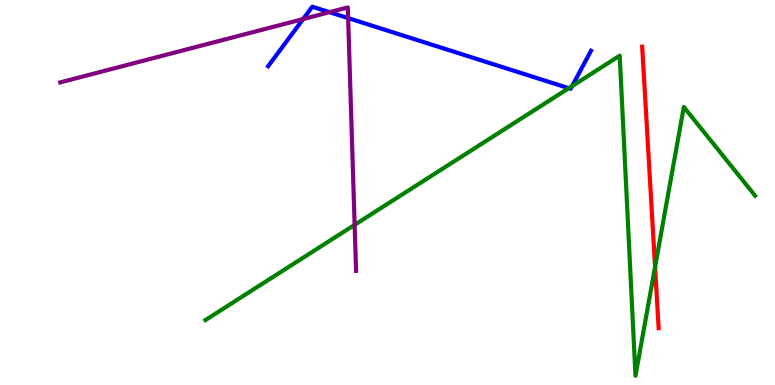[{'lines': ['blue', 'red'], 'intersections': []}, {'lines': ['green', 'red'], 'intersections': [{'x': 8.45, 'y': 3.07}]}, {'lines': ['purple', 'red'], 'intersections': []}, {'lines': ['blue', 'green'], 'intersections': [{'x': 7.34, 'y': 7.71}, {'x': 7.38, 'y': 7.76}]}, {'lines': ['blue', 'purple'], 'intersections': [{'x': 3.91, 'y': 9.5}, {'x': 4.25, 'y': 9.68}, {'x': 4.49, 'y': 9.53}]}, {'lines': ['green', 'purple'], 'intersections': [{'x': 4.58, 'y': 4.16}]}]